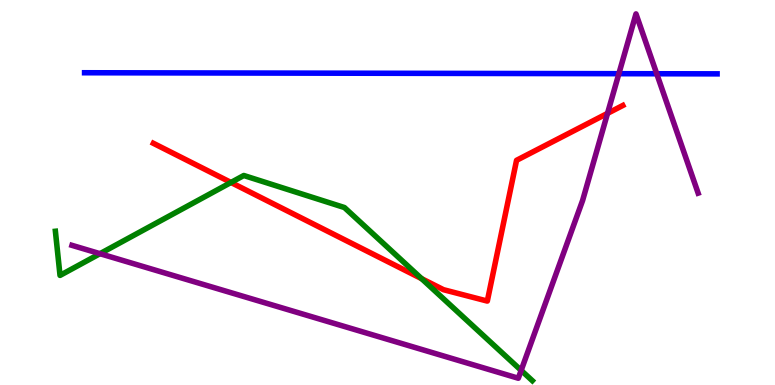[{'lines': ['blue', 'red'], 'intersections': []}, {'lines': ['green', 'red'], 'intersections': [{'x': 2.98, 'y': 5.26}, {'x': 5.44, 'y': 2.76}]}, {'lines': ['purple', 'red'], 'intersections': [{'x': 7.84, 'y': 7.06}]}, {'lines': ['blue', 'green'], 'intersections': []}, {'lines': ['blue', 'purple'], 'intersections': [{'x': 7.99, 'y': 8.09}, {'x': 8.47, 'y': 8.08}]}, {'lines': ['green', 'purple'], 'intersections': [{'x': 1.29, 'y': 3.41}, {'x': 6.72, 'y': 0.38}]}]